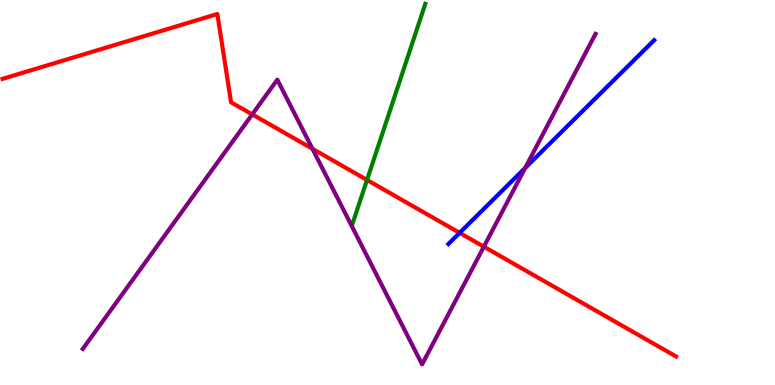[{'lines': ['blue', 'red'], 'intersections': [{'x': 5.93, 'y': 3.95}]}, {'lines': ['green', 'red'], 'intersections': [{'x': 4.74, 'y': 5.33}]}, {'lines': ['purple', 'red'], 'intersections': [{'x': 3.25, 'y': 7.03}, {'x': 4.03, 'y': 6.14}, {'x': 6.24, 'y': 3.59}]}, {'lines': ['blue', 'green'], 'intersections': []}, {'lines': ['blue', 'purple'], 'intersections': [{'x': 6.78, 'y': 5.64}]}, {'lines': ['green', 'purple'], 'intersections': []}]